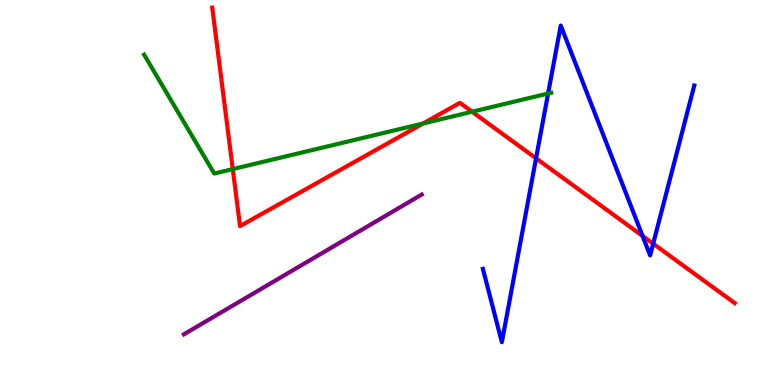[{'lines': ['blue', 'red'], 'intersections': [{'x': 6.92, 'y': 5.89}, {'x': 8.29, 'y': 3.87}, {'x': 8.43, 'y': 3.67}]}, {'lines': ['green', 'red'], 'intersections': [{'x': 3.0, 'y': 5.61}, {'x': 5.46, 'y': 6.79}, {'x': 6.09, 'y': 7.1}]}, {'lines': ['purple', 'red'], 'intersections': []}, {'lines': ['blue', 'green'], 'intersections': [{'x': 7.07, 'y': 7.57}]}, {'lines': ['blue', 'purple'], 'intersections': []}, {'lines': ['green', 'purple'], 'intersections': []}]